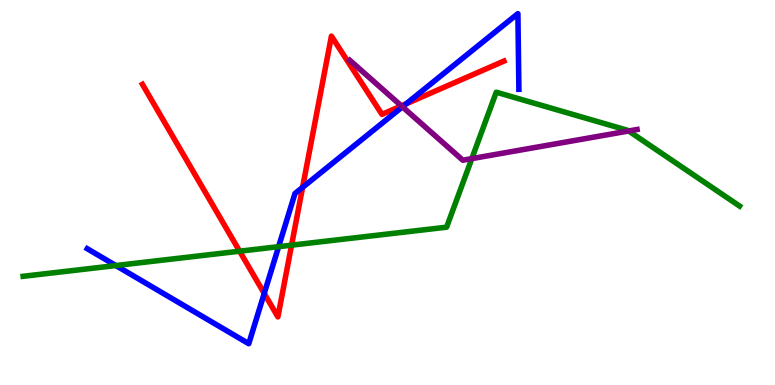[{'lines': ['blue', 'red'], 'intersections': [{'x': 3.41, 'y': 2.38}, {'x': 3.9, 'y': 5.13}, {'x': 5.24, 'y': 7.3}]}, {'lines': ['green', 'red'], 'intersections': [{'x': 3.09, 'y': 3.48}, {'x': 3.76, 'y': 3.63}]}, {'lines': ['purple', 'red'], 'intersections': [{'x': 5.18, 'y': 7.25}]}, {'lines': ['blue', 'green'], 'intersections': [{'x': 1.5, 'y': 3.1}, {'x': 3.6, 'y': 3.59}]}, {'lines': ['blue', 'purple'], 'intersections': [{'x': 5.19, 'y': 7.23}]}, {'lines': ['green', 'purple'], 'intersections': [{'x': 6.09, 'y': 5.88}, {'x': 8.11, 'y': 6.6}]}]